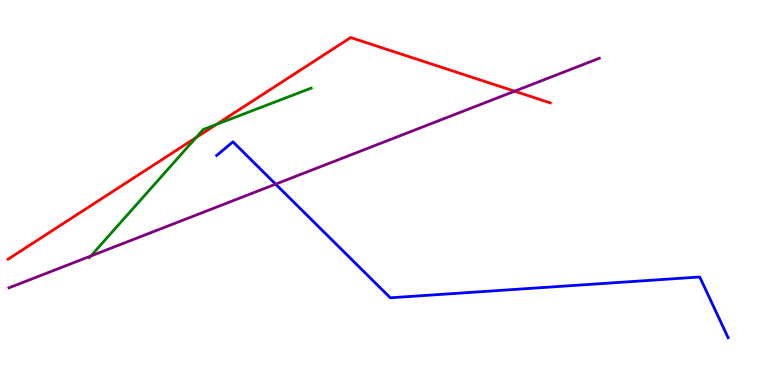[{'lines': ['blue', 'red'], 'intersections': []}, {'lines': ['green', 'red'], 'intersections': [{'x': 2.53, 'y': 6.43}, {'x': 2.79, 'y': 6.77}]}, {'lines': ['purple', 'red'], 'intersections': [{'x': 6.64, 'y': 7.63}]}, {'lines': ['blue', 'green'], 'intersections': []}, {'lines': ['blue', 'purple'], 'intersections': [{'x': 3.56, 'y': 5.22}]}, {'lines': ['green', 'purple'], 'intersections': [{'x': 1.17, 'y': 3.35}]}]